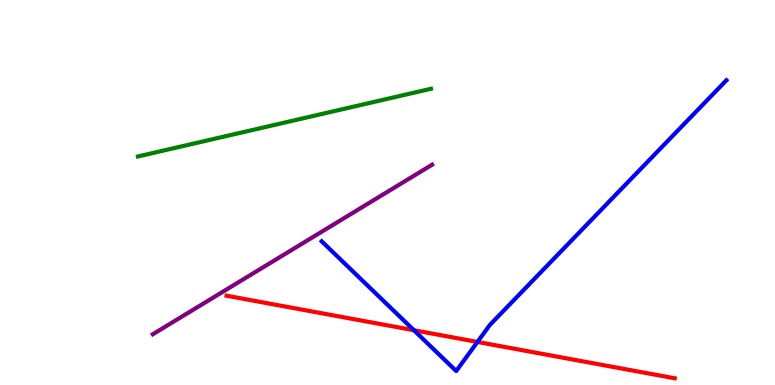[{'lines': ['blue', 'red'], 'intersections': [{'x': 5.34, 'y': 1.42}, {'x': 6.16, 'y': 1.12}]}, {'lines': ['green', 'red'], 'intersections': []}, {'lines': ['purple', 'red'], 'intersections': []}, {'lines': ['blue', 'green'], 'intersections': []}, {'lines': ['blue', 'purple'], 'intersections': []}, {'lines': ['green', 'purple'], 'intersections': []}]